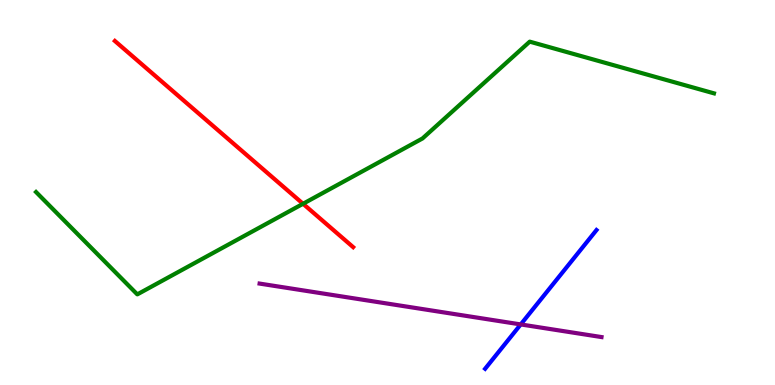[{'lines': ['blue', 'red'], 'intersections': []}, {'lines': ['green', 'red'], 'intersections': [{'x': 3.91, 'y': 4.71}]}, {'lines': ['purple', 'red'], 'intersections': []}, {'lines': ['blue', 'green'], 'intersections': []}, {'lines': ['blue', 'purple'], 'intersections': [{'x': 6.72, 'y': 1.57}]}, {'lines': ['green', 'purple'], 'intersections': []}]